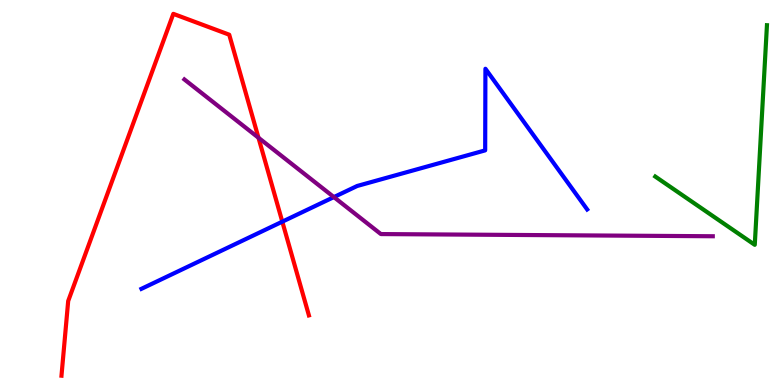[{'lines': ['blue', 'red'], 'intersections': [{'x': 3.64, 'y': 4.24}]}, {'lines': ['green', 'red'], 'intersections': []}, {'lines': ['purple', 'red'], 'intersections': [{'x': 3.34, 'y': 6.42}]}, {'lines': ['blue', 'green'], 'intersections': []}, {'lines': ['blue', 'purple'], 'intersections': [{'x': 4.31, 'y': 4.88}]}, {'lines': ['green', 'purple'], 'intersections': []}]